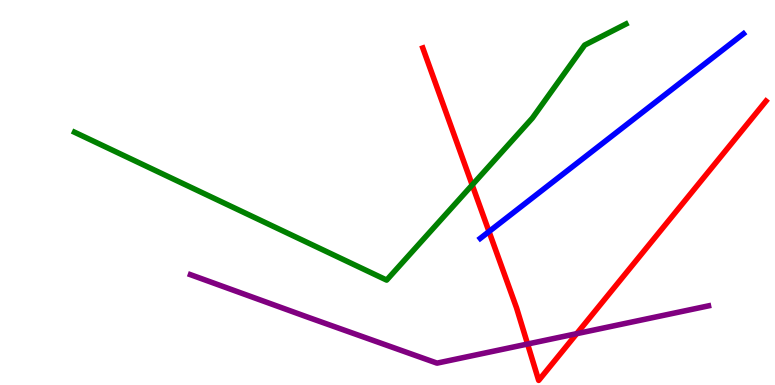[{'lines': ['blue', 'red'], 'intersections': [{'x': 6.31, 'y': 3.99}]}, {'lines': ['green', 'red'], 'intersections': [{'x': 6.09, 'y': 5.2}]}, {'lines': ['purple', 'red'], 'intersections': [{'x': 6.81, 'y': 1.06}, {'x': 7.44, 'y': 1.33}]}, {'lines': ['blue', 'green'], 'intersections': []}, {'lines': ['blue', 'purple'], 'intersections': []}, {'lines': ['green', 'purple'], 'intersections': []}]